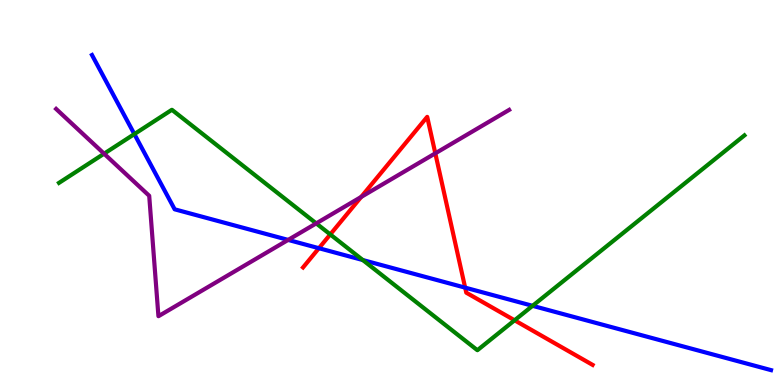[{'lines': ['blue', 'red'], 'intersections': [{'x': 4.11, 'y': 3.55}, {'x': 6.0, 'y': 2.53}]}, {'lines': ['green', 'red'], 'intersections': [{'x': 4.26, 'y': 3.91}, {'x': 6.64, 'y': 1.68}]}, {'lines': ['purple', 'red'], 'intersections': [{'x': 4.66, 'y': 4.88}, {'x': 5.62, 'y': 6.02}]}, {'lines': ['blue', 'green'], 'intersections': [{'x': 1.73, 'y': 6.52}, {'x': 4.68, 'y': 3.25}, {'x': 6.87, 'y': 2.06}]}, {'lines': ['blue', 'purple'], 'intersections': [{'x': 3.72, 'y': 3.77}]}, {'lines': ['green', 'purple'], 'intersections': [{'x': 1.34, 'y': 6.01}, {'x': 4.08, 'y': 4.2}]}]